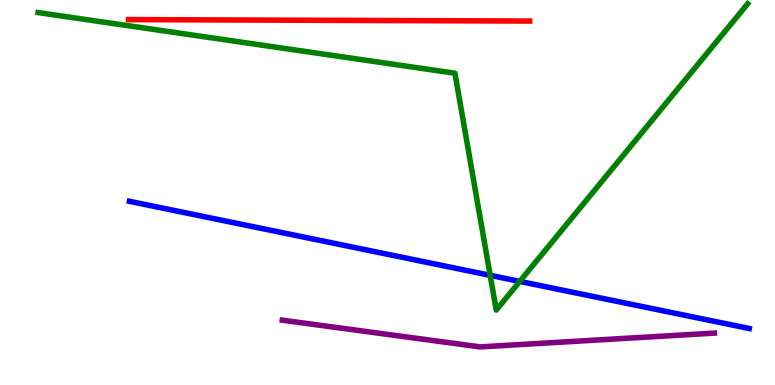[{'lines': ['blue', 'red'], 'intersections': []}, {'lines': ['green', 'red'], 'intersections': []}, {'lines': ['purple', 'red'], 'intersections': []}, {'lines': ['blue', 'green'], 'intersections': [{'x': 6.32, 'y': 2.85}, {'x': 6.71, 'y': 2.69}]}, {'lines': ['blue', 'purple'], 'intersections': []}, {'lines': ['green', 'purple'], 'intersections': []}]